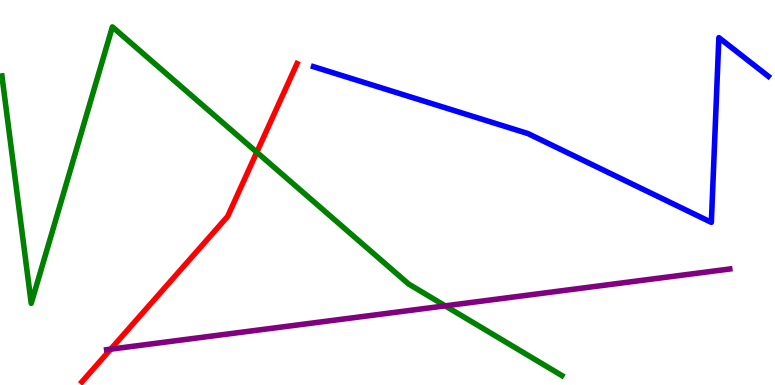[{'lines': ['blue', 'red'], 'intersections': []}, {'lines': ['green', 'red'], 'intersections': [{'x': 3.31, 'y': 6.05}]}, {'lines': ['purple', 'red'], 'intersections': [{'x': 1.43, 'y': 0.931}]}, {'lines': ['blue', 'green'], 'intersections': []}, {'lines': ['blue', 'purple'], 'intersections': []}, {'lines': ['green', 'purple'], 'intersections': [{'x': 5.74, 'y': 2.06}]}]